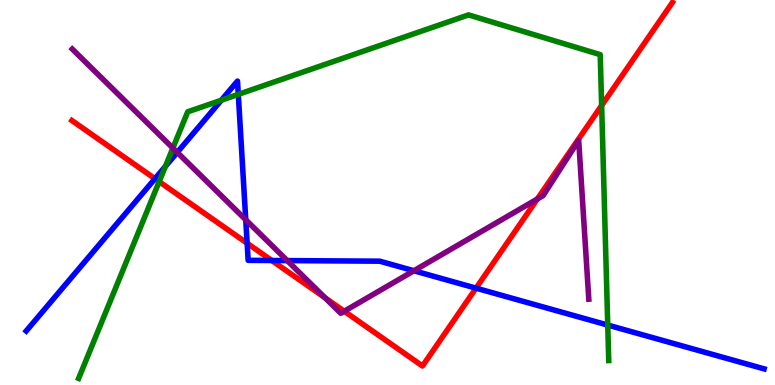[{'lines': ['blue', 'red'], 'intersections': [{'x': 2.0, 'y': 5.36}, {'x': 3.19, 'y': 3.68}, {'x': 3.51, 'y': 3.23}, {'x': 6.14, 'y': 2.52}]}, {'lines': ['green', 'red'], 'intersections': [{'x': 2.05, 'y': 5.28}, {'x': 7.76, 'y': 7.26}]}, {'lines': ['purple', 'red'], 'intersections': [{'x': 4.19, 'y': 2.27}, {'x': 4.44, 'y': 1.92}, {'x': 6.93, 'y': 4.83}]}, {'lines': ['blue', 'green'], 'intersections': [{'x': 2.13, 'y': 5.68}, {'x': 2.86, 'y': 7.4}, {'x': 3.07, 'y': 7.55}, {'x': 7.84, 'y': 1.56}]}, {'lines': ['blue', 'purple'], 'intersections': [{'x': 2.29, 'y': 6.04}, {'x': 3.17, 'y': 4.29}, {'x': 3.71, 'y': 3.23}, {'x': 5.34, 'y': 2.97}]}, {'lines': ['green', 'purple'], 'intersections': [{'x': 2.23, 'y': 6.15}]}]